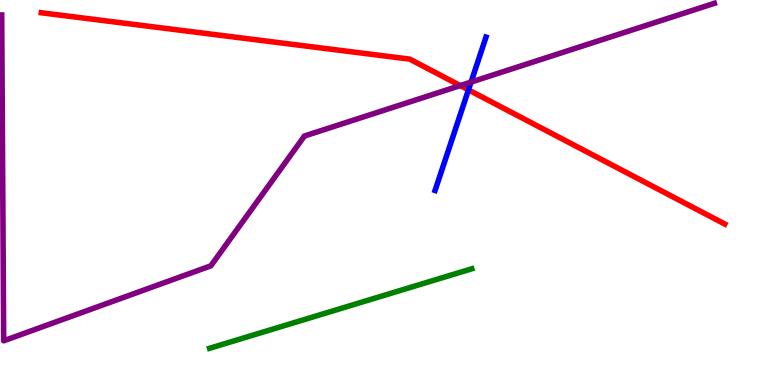[{'lines': ['blue', 'red'], 'intersections': [{'x': 6.04, 'y': 7.67}]}, {'lines': ['green', 'red'], 'intersections': []}, {'lines': ['purple', 'red'], 'intersections': [{'x': 5.94, 'y': 7.78}]}, {'lines': ['blue', 'green'], 'intersections': []}, {'lines': ['blue', 'purple'], 'intersections': [{'x': 6.08, 'y': 7.87}]}, {'lines': ['green', 'purple'], 'intersections': []}]